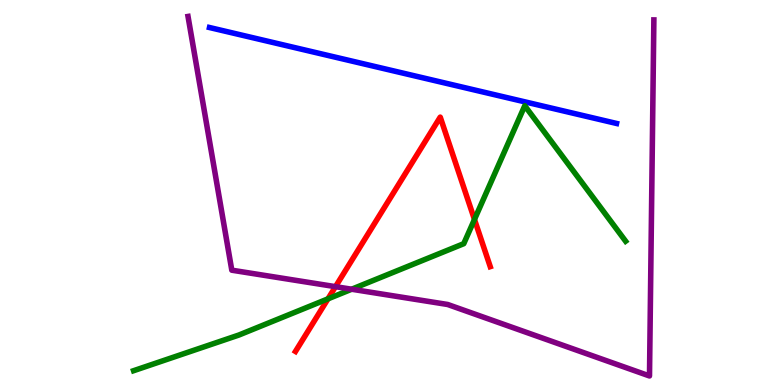[{'lines': ['blue', 'red'], 'intersections': []}, {'lines': ['green', 'red'], 'intersections': [{'x': 4.23, 'y': 2.24}, {'x': 6.12, 'y': 4.3}]}, {'lines': ['purple', 'red'], 'intersections': [{'x': 4.33, 'y': 2.55}]}, {'lines': ['blue', 'green'], 'intersections': []}, {'lines': ['blue', 'purple'], 'intersections': []}, {'lines': ['green', 'purple'], 'intersections': [{'x': 4.54, 'y': 2.49}]}]